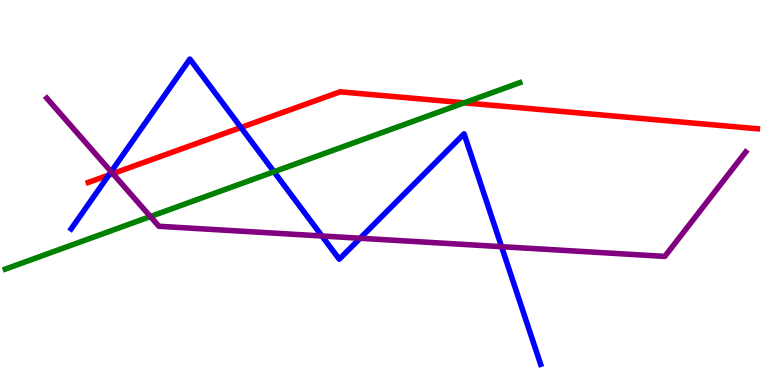[{'lines': ['blue', 'red'], 'intersections': [{'x': 1.4, 'y': 5.45}, {'x': 3.11, 'y': 6.69}]}, {'lines': ['green', 'red'], 'intersections': [{'x': 5.99, 'y': 7.33}]}, {'lines': ['purple', 'red'], 'intersections': [{'x': 1.46, 'y': 5.49}]}, {'lines': ['blue', 'green'], 'intersections': [{'x': 3.54, 'y': 5.54}]}, {'lines': ['blue', 'purple'], 'intersections': [{'x': 1.43, 'y': 5.54}, {'x': 4.15, 'y': 3.87}, {'x': 4.65, 'y': 3.81}, {'x': 6.47, 'y': 3.59}]}, {'lines': ['green', 'purple'], 'intersections': [{'x': 1.94, 'y': 4.38}]}]